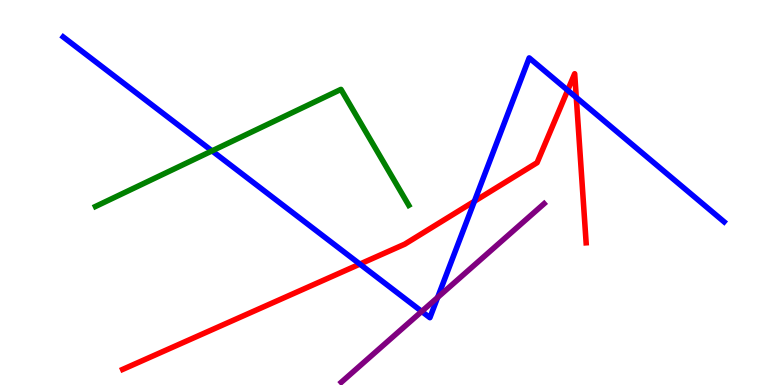[{'lines': ['blue', 'red'], 'intersections': [{'x': 4.64, 'y': 3.14}, {'x': 6.12, 'y': 4.77}, {'x': 7.32, 'y': 7.66}, {'x': 7.44, 'y': 7.47}]}, {'lines': ['green', 'red'], 'intersections': []}, {'lines': ['purple', 'red'], 'intersections': []}, {'lines': ['blue', 'green'], 'intersections': [{'x': 2.74, 'y': 6.08}]}, {'lines': ['blue', 'purple'], 'intersections': [{'x': 5.44, 'y': 1.91}, {'x': 5.65, 'y': 2.27}]}, {'lines': ['green', 'purple'], 'intersections': []}]